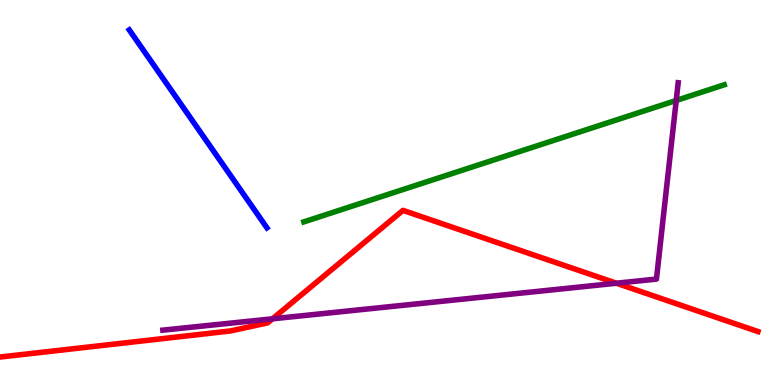[{'lines': ['blue', 'red'], 'intersections': []}, {'lines': ['green', 'red'], 'intersections': []}, {'lines': ['purple', 'red'], 'intersections': [{'x': 3.52, 'y': 1.72}, {'x': 7.95, 'y': 2.64}]}, {'lines': ['blue', 'green'], 'intersections': []}, {'lines': ['blue', 'purple'], 'intersections': []}, {'lines': ['green', 'purple'], 'intersections': [{'x': 8.73, 'y': 7.39}]}]